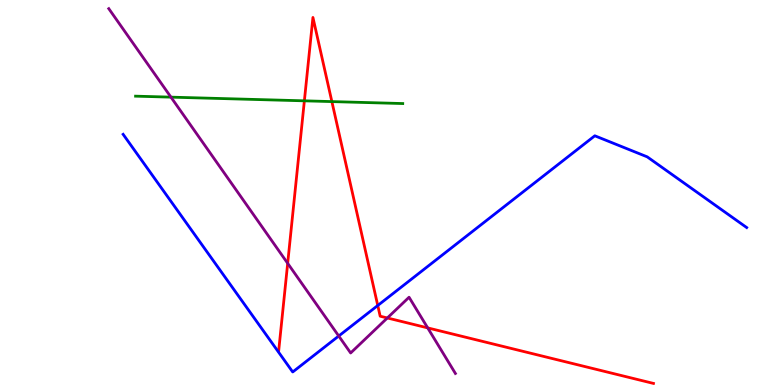[{'lines': ['blue', 'red'], 'intersections': [{'x': 4.87, 'y': 2.07}]}, {'lines': ['green', 'red'], 'intersections': [{'x': 3.93, 'y': 7.38}, {'x': 4.28, 'y': 7.36}]}, {'lines': ['purple', 'red'], 'intersections': [{'x': 3.71, 'y': 3.16}, {'x': 5.0, 'y': 1.74}, {'x': 5.52, 'y': 1.48}]}, {'lines': ['blue', 'green'], 'intersections': []}, {'lines': ['blue', 'purple'], 'intersections': [{'x': 4.37, 'y': 1.27}]}, {'lines': ['green', 'purple'], 'intersections': [{'x': 2.21, 'y': 7.48}]}]